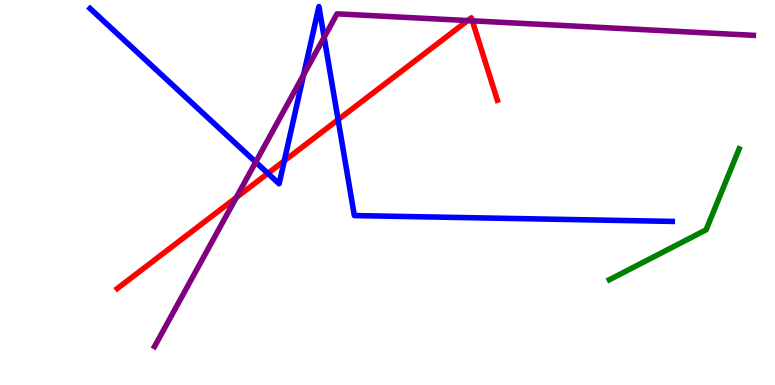[{'lines': ['blue', 'red'], 'intersections': [{'x': 3.46, 'y': 5.5}, {'x': 3.67, 'y': 5.82}, {'x': 4.36, 'y': 6.89}]}, {'lines': ['green', 'red'], 'intersections': []}, {'lines': ['purple', 'red'], 'intersections': [{'x': 3.05, 'y': 4.87}, {'x': 6.03, 'y': 9.47}, {'x': 6.09, 'y': 9.46}]}, {'lines': ['blue', 'green'], 'intersections': []}, {'lines': ['blue', 'purple'], 'intersections': [{'x': 3.3, 'y': 5.79}, {'x': 3.92, 'y': 8.06}, {'x': 4.18, 'y': 9.03}]}, {'lines': ['green', 'purple'], 'intersections': []}]